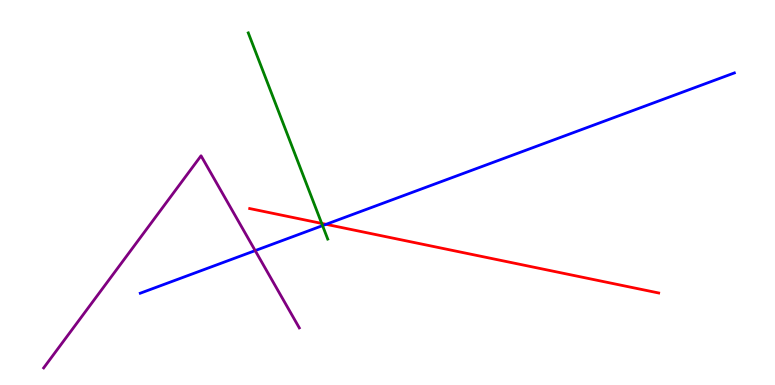[{'lines': ['blue', 'red'], 'intersections': [{'x': 4.21, 'y': 4.17}]}, {'lines': ['green', 'red'], 'intersections': [{'x': 4.15, 'y': 4.2}]}, {'lines': ['purple', 'red'], 'intersections': []}, {'lines': ['blue', 'green'], 'intersections': [{'x': 4.16, 'y': 4.14}]}, {'lines': ['blue', 'purple'], 'intersections': [{'x': 3.29, 'y': 3.49}]}, {'lines': ['green', 'purple'], 'intersections': []}]